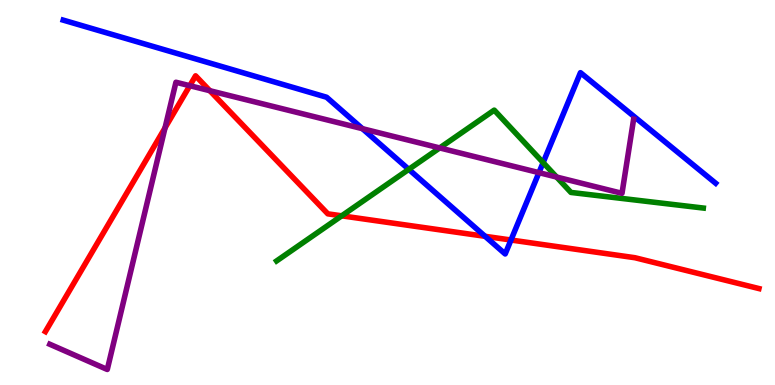[{'lines': ['blue', 'red'], 'intersections': [{'x': 6.26, 'y': 3.86}, {'x': 6.59, 'y': 3.77}]}, {'lines': ['green', 'red'], 'intersections': [{'x': 4.41, 'y': 4.39}]}, {'lines': ['purple', 'red'], 'intersections': [{'x': 2.13, 'y': 6.68}, {'x': 2.45, 'y': 7.77}, {'x': 2.71, 'y': 7.64}]}, {'lines': ['blue', 'green'], 'intersections': [{'x': 5.27, 'y': 5.6}, {'x': 7.01, 'y': 5.78}]}, {'lines': ['blue', 'purple'], 'intersections': [{'x': 4.68, 'y': 6.66}, {'x': 6.95, 'y': 5.52}]}, {'lines': ['green', 'purple'], 'intersections': [{'x': 5.67, 'y': 6.16}, {'x': 7.18, 'y': 5.4}]}]